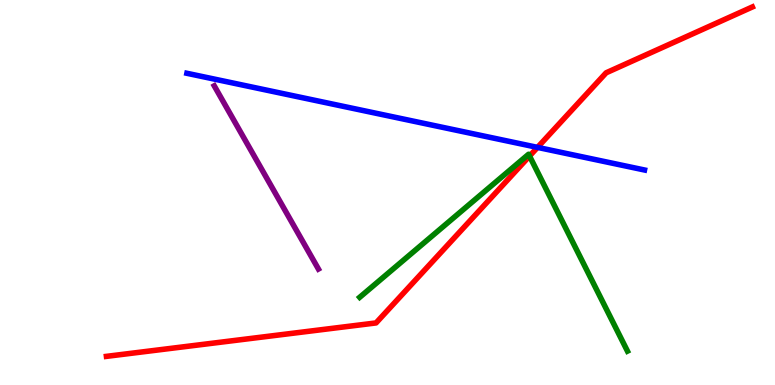[{'lines': ['blue', 'red'], 'intersections': [{'x': 6.94, 'y': 6.17}]}, {'lines': ['green', 'red'], 'intersections': [{'x': 6.83, 'y': 5.95}]}, {'lines': ['purple', 'red'], 'intersections': []}, {'lines': ['blue', 'green'], 'intersections': []}, {'lines': ['blue', 'purple'], 'intersections': []}, {'lines': ['green', 'purple'], 'intersections': []}]